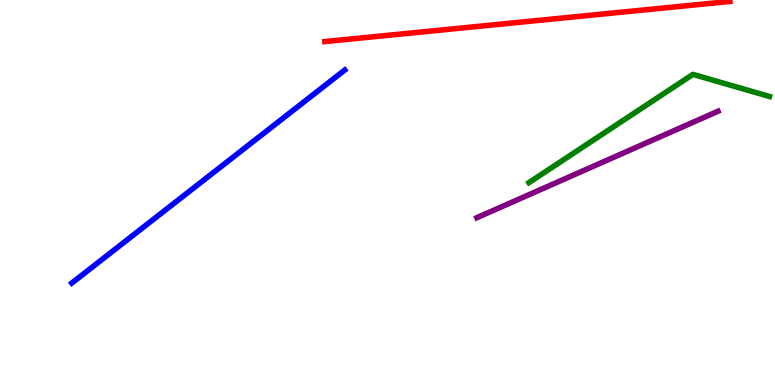[{'lines': ['blue', 'red'], 'intersections': []}, {'lines': ['green', 'red'], 'intersections': []}, {'lines': ['purple', 'red'], 'intersections': []}, {'lines': ['blue', 'green'], 'intersections': []}, {'lines': ['blue', 'purple'], 'intersections': []}, {'lines': ['green', 'purple'], 'intersections': []}]